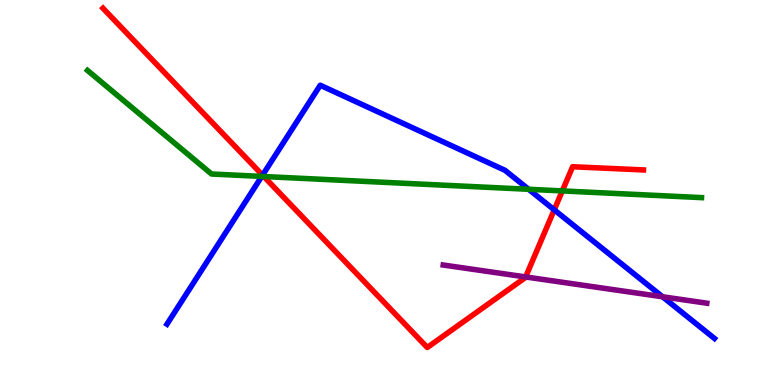[{'lines': ['blue', 'red'], 'intersections': [{'x': 3.39, 'y': 5.45}, {'x': 7.15, 'y': 4.55}]}, {'lines': ['green', 'red'], 'intersections': [{'x': 3.4, 'y': 5.41}, {'x': 7.26, 'y': 5.04}]}, {'lines': ['purple', 'red'], 'intersections': [{'x': 6.78, 'y': 2.81}]}, {'lines': ['blue', 'green'], 'intersections': [{'x': 3.38, 'y': 5.42}, {'x': 6.82, 'y': 5.08}]}, {'lines': ['blue', 'purple'], 'intersections': [{'x': 8.55, 'y': 2.29}]}, {'lines': ['green', 'purple'], 'intersections': []}]